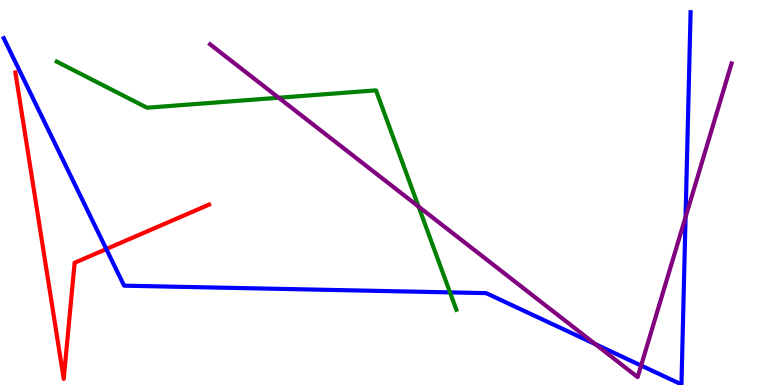[{'lines': ['blue', 'red'], 'intersections': [{'x': 1.37, 'y': 3.53}]}, {'lines': ['green', 'red'], 'intersections': []}, {'lines': ['purple', 'red'], 'intersections': []}, {'lines': ['blue', 'green'], 'intersections': [{'x': 5.81, 'y': 2.41}]}, {'lines': ['blue', 'purple'], 'intersections': [{'x': 7.68, 'y': 1.06}, {'x': 8.27, 'y': 0.505}, {'x': 8.85, 'y': 4.36}]}, {'lines': ['green', 'purple'], 'intersections': [{'x': 3.6, 'y': 7.46}, {'x': 5.4, 'y': 4.63}]}]